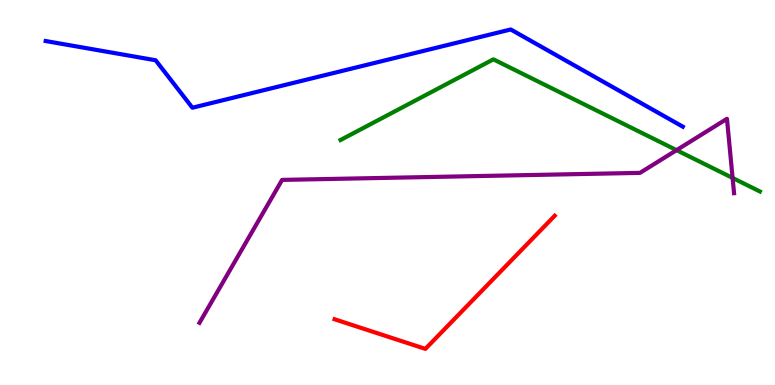[{'lines': ['blue', 'red'], 'intersections': []}, {'lines': ['green', 'red'], 'intersections': []}, {'lines': ['purple', 'red'], 'intersections': []}, {'lines': ['blue', 'green'], 'intersections': []}, {'lines': ['blue', 'purple'], 'intersections': []}, {'lines': ['green', 'purple'], 'intersections': [{'x': 8.73, 'y': 6.1}, {'x': 9.45, 'y': 5.38}]}]